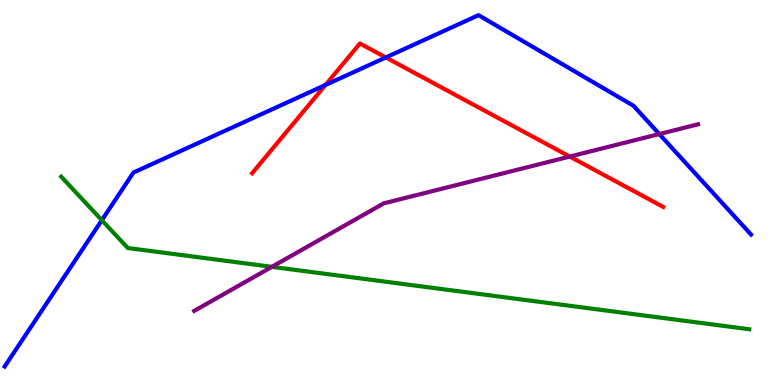[{'lines': ['blue', 'red'], 'intersections': [{'x': 4.2, 'y': 7.79}, {'x': 4.98, 'y': 8.51}]}, {'lines': ['green', 'red'], 'intersections': []}, {'lines': ['purple', 'red'], 'intersections': [{'x': 7.35, 'y': 5.93}]}, {'lines': ['blue', 'green'], 'intersections': [{'x': 1.31, 'y': 4.28}]}, {'lines': ['blue', 'purple'], 'intersections': [{'x': 8.51, 'y': 6.52}]}, {'lines': ['green', 'purple'], 'intersections': [{'x': 3.51, 'y': 3.07}]}]